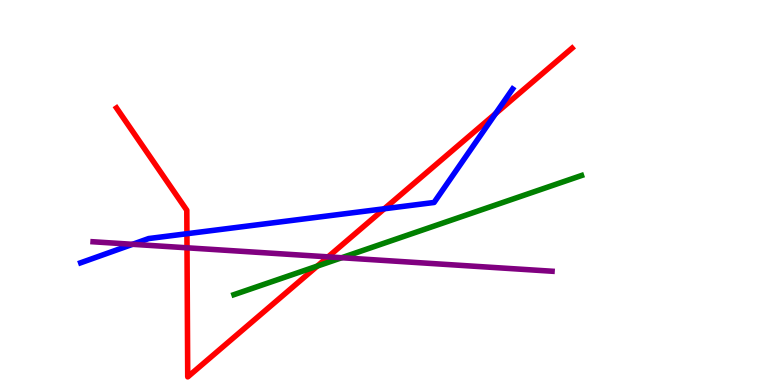[{'lines': ['blue', 'red'], 'intersections': [{'x': 2.41, 'y': 3.93}, {'x': 4.96, 'y': 4.58}, {'x': 6.39, 'y': 7.05}]}, {'lines': ['green', 'red'], 'intersections': [{'x': 4.09, 'y': 3.09}]}, {'lines': ['purple', 'red'], 'intersections': [{'x': 2.41, 'y': 3.56}, {'x': 4.23, 'y': 3.33}]}, {'lines': ['blue', 'green'], 'intersections': []}, {'lines': ['blue', 'purple'], 'intersections': [{'x': 1.71, 'y': 3.65}]}, {'lines': ['green', 'purple'], 'intersections': [{'x': 4.41, 'y': 3.31}]}]